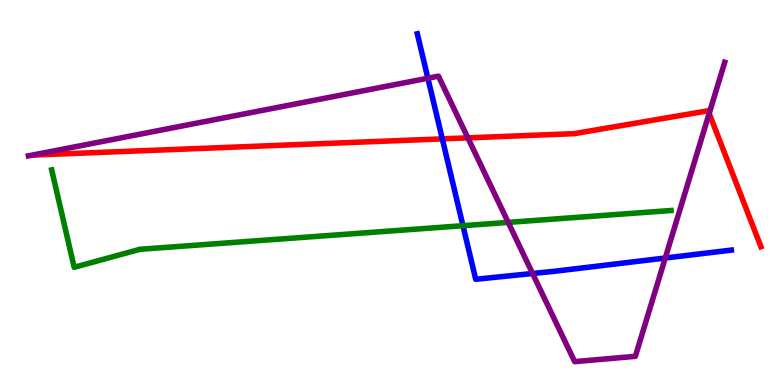[{'lines': ['blue', 'red'], 'intersections': [{'x': 5.71, 'y': 6.39}]}, {'lines': ['green', 'red'], 'intersections': []}, {'lines': ['purple', 'red'], 'intersections': [{'x': 6.04, 'y': 6.42}, {'x': 9.15, 'y': 7.05}]}, {'lines': ['blue', 'green'], 'intersections': [{'x': 5.97, 'y': 4.14}]}, {'lines': ['blue', 'purple'], 'intersections': [{'x': 5.52, 'y': 7.97}, {'x': 6.87, 'y': 2.9}, {'x': 8.58, 'y': 3.3}]}, {'lines': ['green', 'purple'], 'intersections': [{'x': 6.56, 'y': 4.22}]}]